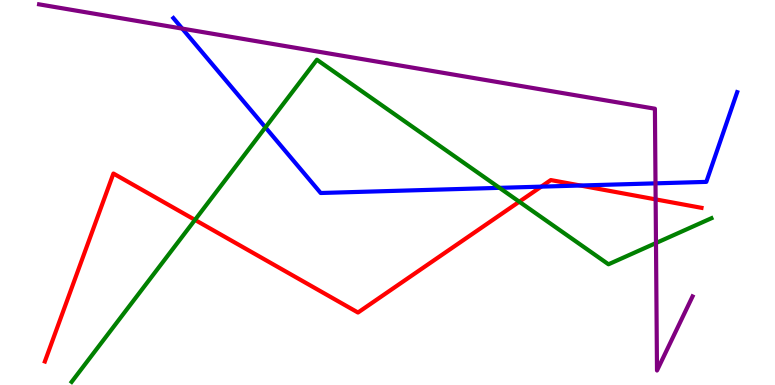[{'lines': ['blue', 'red'], 'intersections': [{'x': 6.98, 'y': 5.15}, {'x': 7.49, 'y': 5.18}]}, {'lines': ['green', 'red'], 'intersections': [{'x': 2.52, 'y': 4.29}, {'x': 6.7, 'y': 4.76}]}, {'lines': ['purple', 'red'], 'intersections': [{'x': 8.46, 'y': 4.82}]}, {'lines': ['blue', 'green'], 'intersections': [{'x': 3.42, 'y': 6.69}, {'x': 6.45, 'y': 5.12}]}, {'lines': ['blue', 'purple'], 'intersections': [{'x': 2.35, 'y': 9.26}, {'x': 8.46, 'y': 5.24}]}, {'lines': ['green', 'purple'], 'intersections': [{'x': 8.46, 'y': 3.69}]}]